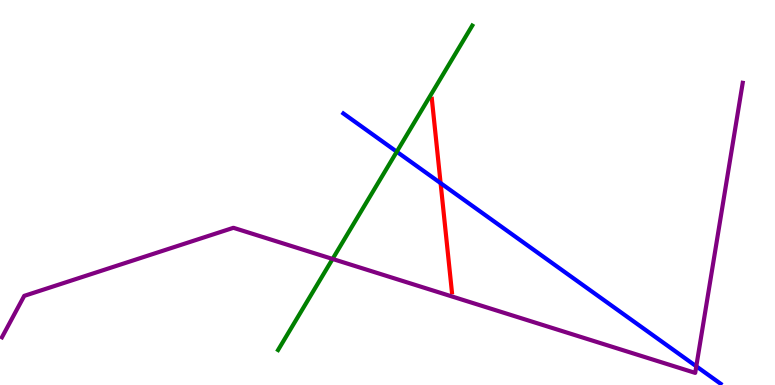[{'lines': ['blue', 'red'], 'intersections': [{'x': 5.69, 'y': 5.24}]}, {'lines': ['green', 'red'], 'intersections': []}, {'lines': ['purple', 'red'], 'intersections': []}, {'lines': ['blue', 'green'], 'intersections': [{'x': 5.12, 'y': 6.06}]}, {'lines': ['blue', 'purple'], 'intersections': [{'x': 8.98, 'y': 0.486}]}, {'lines': ['green', 'purple'], 'intersections': [{'x': 4.29, 'y': 3.27}]}]